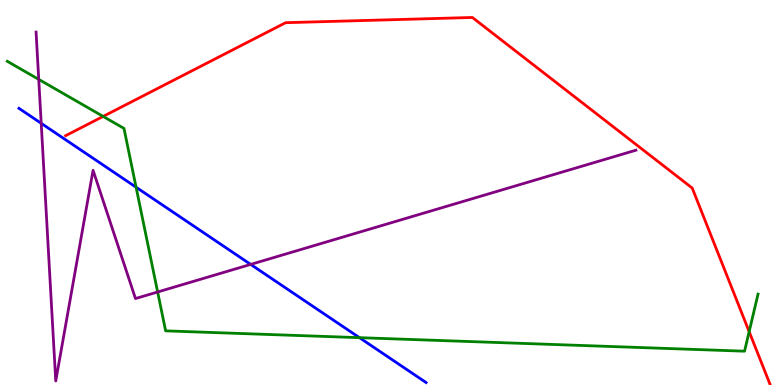[{'lines': ['blue', 'red'], 'intersections': []}, {'lines': ['green', 'red'], 'intersections': [{'x': 1.33, 'y': 6.98}, {'x': 9.67, 'y': 1.39}]}, {'lines': ['purple', 'red'], 'intersections': []}, {'lines': ['blue', 'green'], 'intersections': [{'x': 1.76, 'y': 5.14}, {'x': 4.64, 'y': 1.23}]}, {'lines': ['blue', 'purple'], 'intersections': [{'x': 0.532, 'y': 6.8}, {'x': 3.23, 'y': 3.13}]}, {'lines': ['green', 'purple'], 'intersections': [{'x': 0.5, 'y': 7.94}, {'x': 2.03, 'y': 2.42}]}]